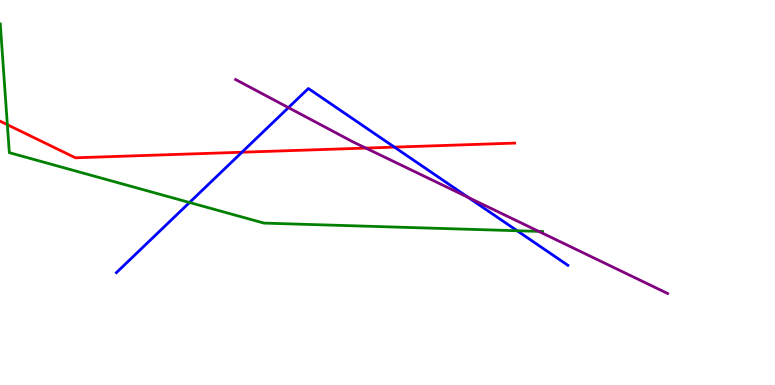[{'lines': ['blue', 'red'], 'intersections': [{'x': 3.12, 'y': 6.05}, {'x': 5.09, 'y': 6.18}]}, {'lines': ['green', 'red'], 'intersections': [{'x': 0.0949, 'y': 6.76}]}, {'lines': ['purple', 'red'], 'intersections': [{'x': 4.72, 'y': 6.15}]}, {'lines': ['blue', 'green'], 'intersections': [{'x': 2.45, 'y': 4.74}, {'x': 6.67, 'y': 4.01}]}, {'lines': ['blue', 'purple'], 'intersections': [{'x': 3.72, 'y': 7.2}, {'x': 6.04, 'y': 4.87}]}, {'lines': ['green', 'purple'], 'intersections': [{'x': 6.95, 'y': 3.99}]}]